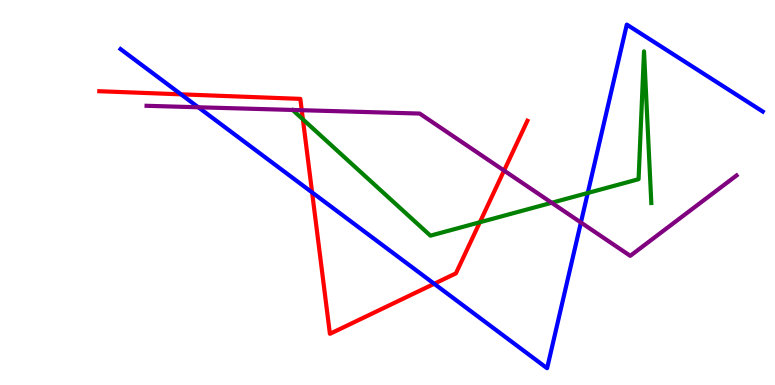[{'lines': ['blue', 'red'], 'intersections': [{'x': 2.34, 'y': 7.55}, {'x': 4.03, 'y': 5.0}, {'x': 5.6, 'y': 2.63}]}, {'lines': ['green', 'red'], 'intersections': [{'x': 3.91, 'y': 6.9}, {'x': 6.19, 'y': 4.23}]}, {'lines': ['purple', 'red'], 'intersections': [{'x': 3.89, 'y': 7.14}, {'x': 6.5, 'y': 5.57}]}, {'lines': ['blue', 'green'], 'intersections': [{'x': 7.58, 'y': 4.99}]}, {'lines': ['blue', 'purple'], 'intersections': [{'x': 2.56, 'y': 7.21}, {'x': 7.5, 'y': 4.22}]}, {'lines': ['green', 'purple'], 'intersections': [{'x': 7.12, 'y': 4.73}]}]